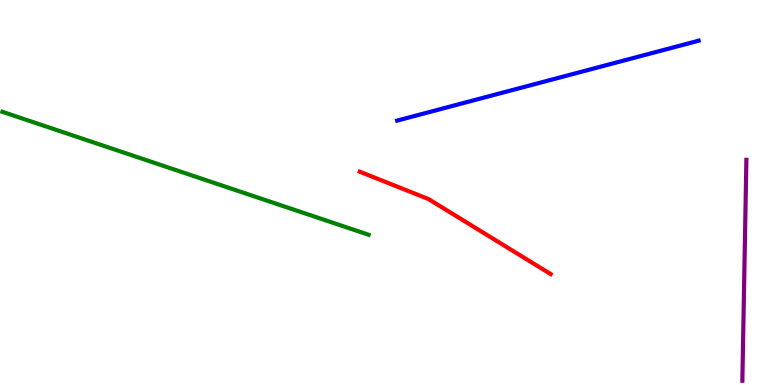[{'lines': ['blue', 'red'], 'intersections': []}, {'lines': ['green', 'red'], 'intersections': []}, {'lines': ['purple', 'red'], 'intersections': []}, {'lines': ['blue', 'green'], 'intersections': []}, {'lines': ['blue', 'purple'], 'intersections': []}, {'lines': ['green', 'purple'], 'intersections': []}]